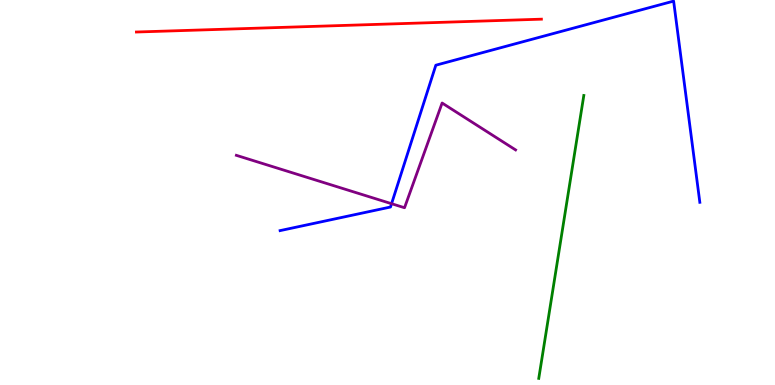[{'lines': ['blue', 'red'], 'intersections': []}, {'lines': ['green', 'red'], 'intersections': []}, {'lines': ['purple', 'red'], 'intersections': []}, {'lines': ['blue', 'green'], 'intersections': []}, {'lines': ['blue', 'purple'], 'intersections': [{'x': 5.05, 'y': 4.71}]}, {'lines': ['green', 'purple'], 'intersections': []}]